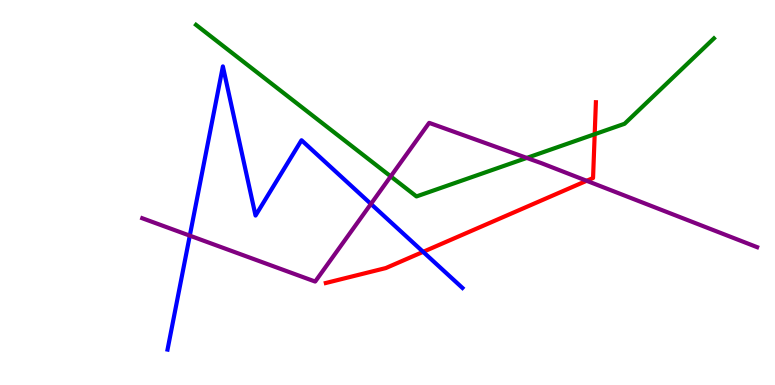[{'lines': ['blue', 'red'], 'intersections': [{'x': 5.46, 'y': 3.46}]}, {'lines': ['green', 'red'], 'intersections': [{'x': 7.67, 'y': 6.51}]}, {'lines': ['purple', 'red'], 'intersections': [{'x': 7.57, 'y': 5.3}]}, {'lines': ['blue', 'green'], 'intersections': []}, {'lines': ['blue', 'purple'], 'intersections': [{'x': 2.45, 'y': 3.88}, {'x': 4.79, 'y': 4.7}]}, {'lines': ['green', 'purple'], 'intersections': [{'x': 5.04, 'y': 5.42}, {'x': 6.8, 'y': 5.9}]}]